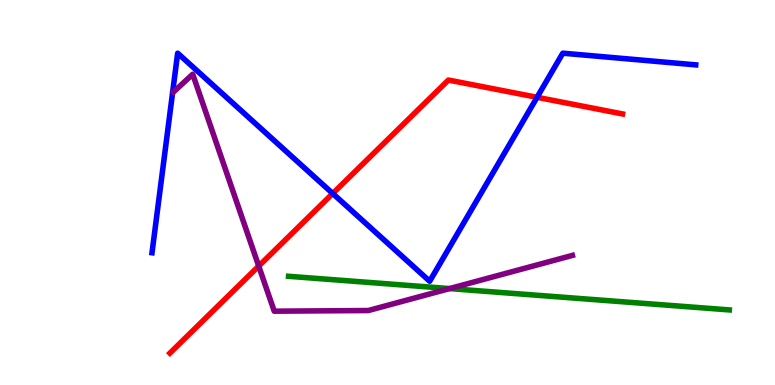[{'lines': ['blue', 'red'], 'intersections': [{'x': 4.29, 'y': 4.97}, {'x': 6.93, 'y': 7.47}]}, {'lines': ['green', 'red'], 'intersections': []}, {'lines': ['purple', 'red'], 'intersections': [{'x': 3.34, 'y': 3.09}]}, {'lines': ['blue', 'green'], 'intersections': []}, {'lines': ['blue', 'purple'], 'intersections': []}, {'lines': ['green', 'purple'], 'intersections': [{'x': 5.8, 'y': 2.5}]}]